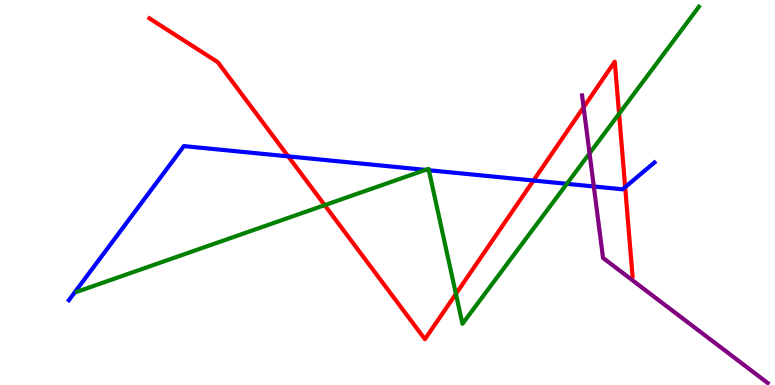[{'lines': ['blue', 'red'], 'intersections': [{'x': 3.72, 'y': 5.94}, {'x': 6.88, 'y': 5.31}, {'x': 8.07, 'y': 5.14}]}, {'lines': ['green', 'red'], 'intersections': [{'x': 4.19, 'y': 4.67}, {'x': 5.88, 'y': 2.37}, {'x': 7.99, 'y': 7.04}]}, {'lines': ['purple', 'red'], 'intersections': [{'x': 7.53, 'y': 7.21}]}, {'lines': ['blue', 'green'], 'intersections': [{'x': 5.49, 'y': 5.59}, {'x': 5.53, 'y': 5.58}, {'x': 7.31, 'y': 5.23}]}, {'lines': ['blue', 'purple'], 'intersections': [{'x': 7.66, 'y': 5.16}]}, {'lines': ['green', 'purple'], 'intersections': [{'x': 7.61, 'y': 6.02}]}]